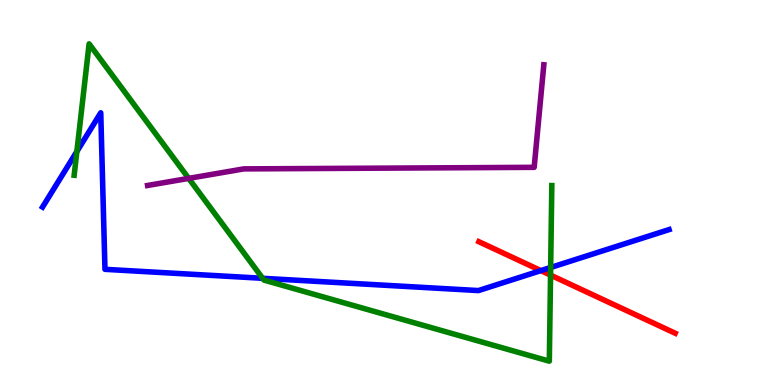[{'lines': ['blue', 'red'], 'intersections': [{'x': 6.98, 'y': 2.97}]}, {'lines': ['green', 'red'], 'intersections': [{'x': 7.1, 'y': 2.85}]}, {'lines': ['purple', 'red'], 'intersections': []}, {'lines': ['blue', 'green'], 'intersections': [{'x': 0.992, 'y': 6.07}, {'x': 3.39, 'y': 2.77}, {'x': 7.11, 'y': 3.05}]}, {'lines': ['blue', 'purple'], 'intersections': []}, {'lines': ['green', 'purple'], 'intersections': [{'x': 2.43, 'y': 5.37}]}]